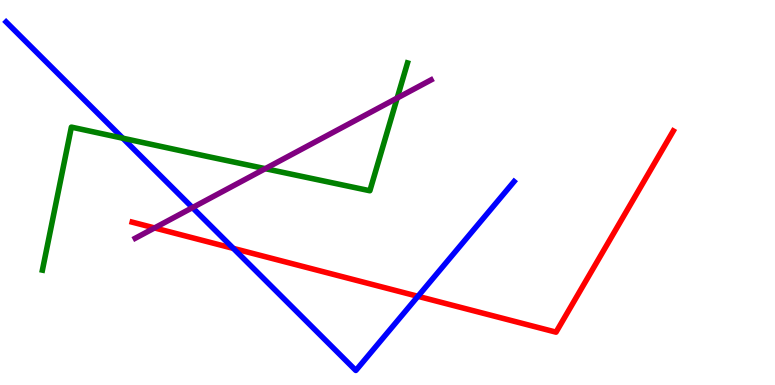[{'lines': ['blue', 'red'], 'intersections': [{'x': 3.01, 'y': 3.55}, {'x': 5.39, 'y': 2.3}]}, {'lines': ['green', 'red'], 'intersections': []}, {'lines': ['purple', 'red'], 'intersections': [{'x': 1.99, 'y': 4.08}]}, {'lines': ['blue', 'green'], 'intersections': [{'x': 1.58, 'y': 6.41}]}, {'lines': ['blue', 'purple'], 'intersections': [{'x': 2.48, 'y': 4.61}]}, {'lines': ['green', 'purple'], 'intersections': [{'x': 3.42, 'y': 5.62}, {'x': 5.12, 'y': 7.45}]}]